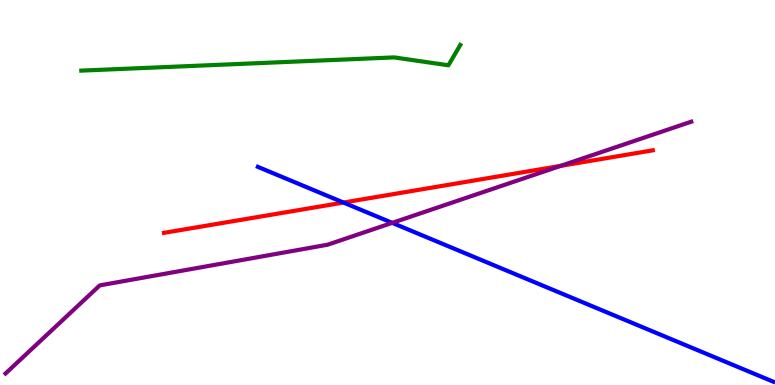[{'lines': ['blue', 'red'], 'intersections': [{'x': 4.43, 'y': 4.74}]}, {'lines': ['green', 'red'], 'intersections': []}, {'lines': ['purple', 'red'], 'intersections': [{'x': 7.23, 'y': 5.69}]}, {'lines': ['blue', 'green'], 'intersections': []}, {'lines': ['blue', 'purple'], 'intersections': [{'x': 5.06, 'y': 4.21}]}, {'lines': ['green', 'purple'], 'intersections': []}]